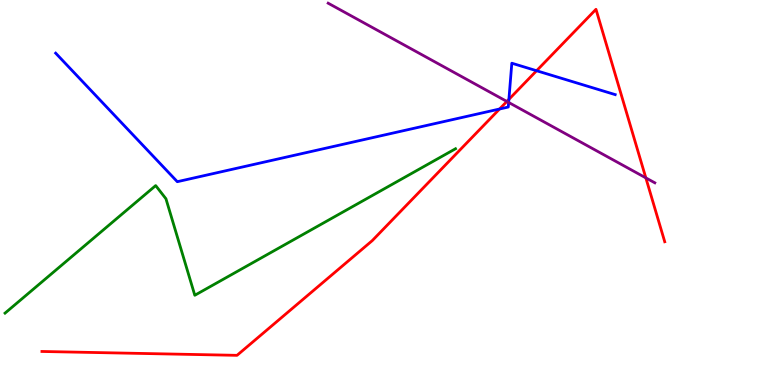[{'lines': ['blue', 'red'], 'intersections': [{'x': 6.45, 'y': 7.17}, {'x': 6.57, 'y': 7.42}, {'x': 6.92, 'y': 8.16}]}, {'lines': ['green', 'red'], 'intersections': []}, {'lines': ['purple', 'red'], 'intersections': [{'x': 6.54, 'y': 7.36}, {'x': 8.33, 'y': 5.38}]}, {'lines': ['blue', 'green'], 'intersections': []}, {'lines': ['blue', 'purple'], 'intersections': [{'x': 6.56, 'y': 7.34}]}, {'lines': ['green', 'purple'], 'intersections': []}]